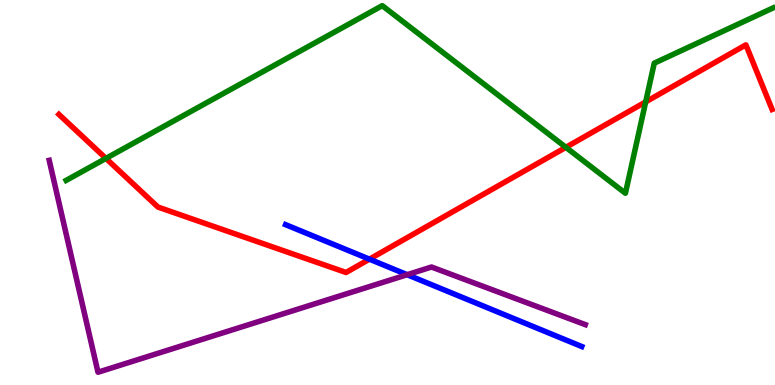[{'lines': ['blue', 'red'], 'intersections': [{'x': 4.77, 'y': 3.27}]}, {'lines': ['green', 'red'], 'intersections': [{'x': 1.37, 'y': 5.89}, {'x': 7.3, 'y': 6.17}, {'x': 8.33, 'y': 7.35}]}, {'lines': ['purple', 'red'], 'intersections': []}, {'lines': ['blue', 'green'], 'intersections': []}, {'lines': ['blue', 'purple'], 'intersections': [{'x': 5.25, 'y': 2.87}]}, {'lines': ['green', 'purple'], 'intersections': []}]